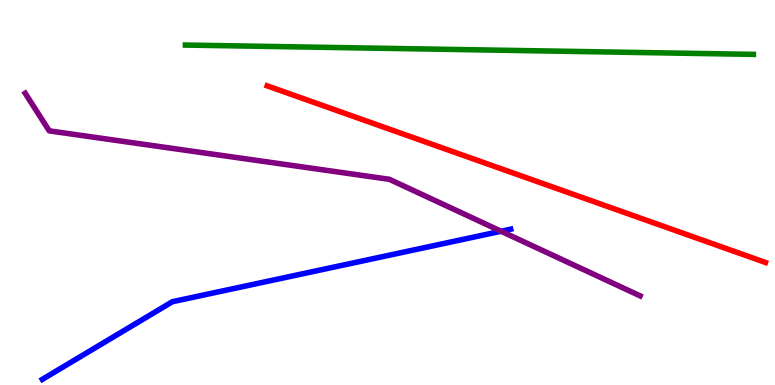[{'lines': ['blue', 'red'], 'intersections': []}, {'lines': ['green', 'red'], 'intersections': []}, {'lines': ['purple', 'red'], 'intersections': []}, {'lines': ['blue', 'green'], 'intersections': []}, {'lines': ['blue', 'purple'], 'intersections': [{'x': 6.47, 'y': 3.99}]}, {'lines': ['green', 'purple'], 'intersections': []}]